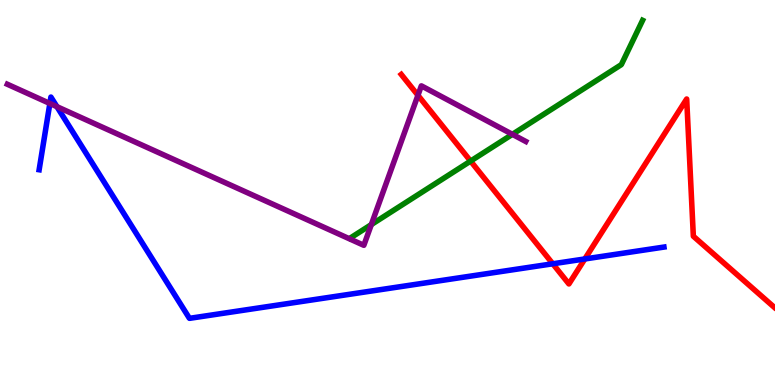[{'lines': ['blue', 'red'], 'intersections': [{'x': 7.13, 'y': 3.15}, {'x': 7.55, 'y': 3.27}]}, {'lines': ['green', 'red'], 'intersections': [{'x': 6.07, 'y': 5.82}]}, {'lines': ['purple', 'red'], 'intersections': [{'x': 5.39, 'y': 7.52}]}, {'lines': ['blue', 'green'], 'intersections': []}, {'lines': ['blue', 'purple'], 'intersections': [{'x': 0.643, 'y': 7.31}, {'x': 0.734, 'y': 7.23}]}, {'lines': ['green', 'purple'], 'intersections': [{'x': 4.79, 'y': 4.17}, {'x': 6.61, 'y': 6.51}]}]